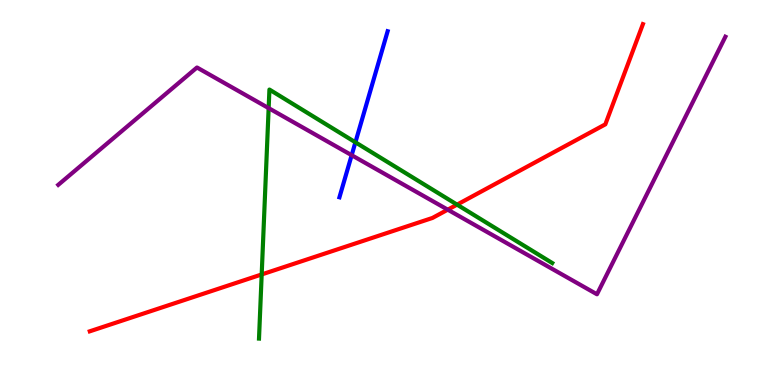[{'lines': ['blue', 'red'], 'intersections': []}, {'lines': ['green', 'red'], 'intersections': [{'x': 3.38, 'y': 2.87}, {'x': 5.9, 'y': 4.68}]}, {'lines': ['purple', 'red'], 'intersections': [{'x': 5.78, 'y': 4.55}]}, {'lines': ['blue', 'green'], 'intersections': [{'x': 4.59, 'y': 6.3}]}, {'lines': ['blue', 'purple'], 'intersections': [{'x': 4.54, 'y': 5.97}]}, {'lines': ['green', 'purple'], 'intersections': [{'x': 3.47, 'y': 7.19}]}]